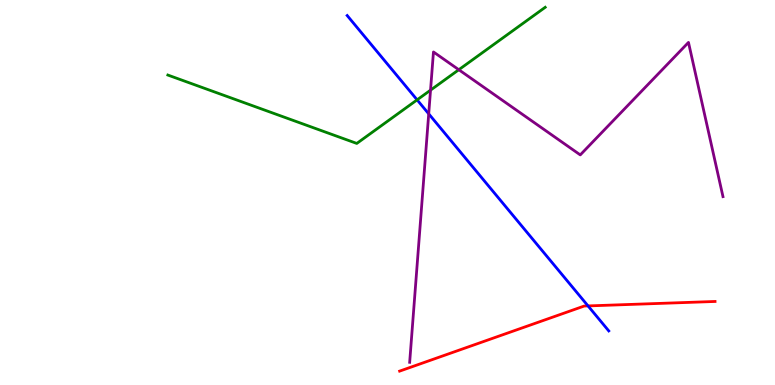[{'lines': ['blue', 'red'], 'intersections': [{'x': 7.59, 'y': 2.05}]}, {'lines': ['green', 'red'], 'intersections': []}, {'lines': ['purple', 'red'], 'intersections': []}, {'lines': ['blue', 'green'], 'intersections': [{'x': 5.38, 'y': 7.41}]}, {'lines': ['blue', 'purple'], 'intersections': [{'x': 5.53, 'y': 7.04}]}, {'lines': ['green', 'purple'], 'intersections': [{'x': 5.56, 'y': 7.66}, {'x': 5.92, 'y': 8.19}]}]